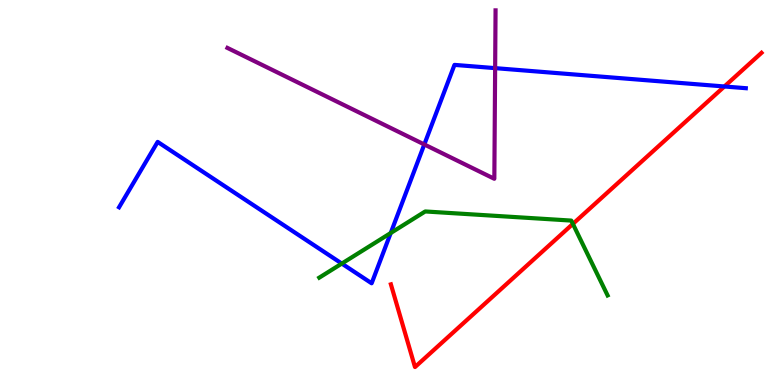[{'lines': ['blue', 'red'], 'intersections': [{'x': 9.35, 'y': 7.75}]}, {'lines': ['green', 'red'], 'intersections': [{'x': 7.39, 'y': 4.18}]}, {'lines': ['purple', 'red'], 'intersections': []}, {'lines': ['blue', 'green'], 'intersections': [{'x': 4.41, 'y': 3.15}, {'x': 5.04, 'y': 3.95}]}, {'lines': ['blue', 'purple'], 'intersections': [{'x': 5.47, 'y': 6.25}, {'x': 6.39, 'y': 8.23}]}, {'lines': ['green', 'purple'], 'intersections': []}]